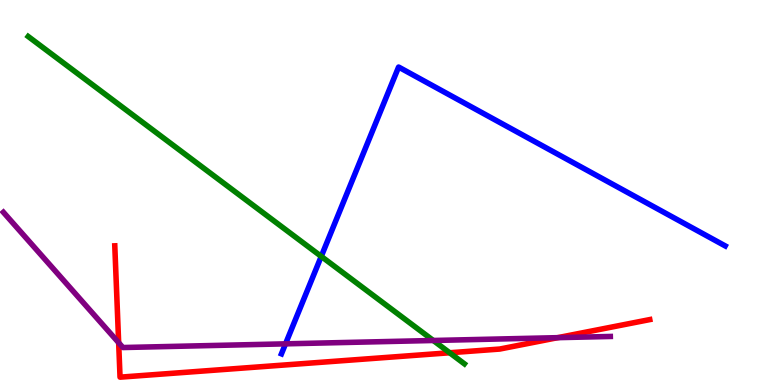[{'lines': ['blue', 'red'], 'intersections': []}, {'lines': ['green', 'red'], 'intersections': [{'x': 5.8, 'y': 0.837}]}, {'lines': ['purple', 'red'], 'intersections': [{'x': 1.53, 'y': 1.1}, {'x': 7.2, 'y': 1.23}]}, {'lines': ['blue', 'green'], 'intersections': [{'x': 4.15, 'y': 3.34}]}, {'lines': ['blue', 'purple'], 'intersections': [{'x': 3.68, 'y': 1.07}]}, {'lines': ['green', 'purple'], 'intersections': [{'x': 5.59, 'y': 1.16}]}]